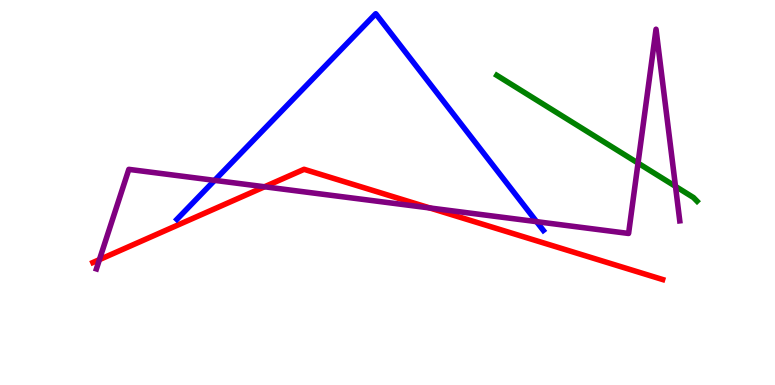[{'lines': ['blue', 'red'], 'intersections': []}, {'lines': ['green', 'red'], 'intersections': []}, {'lines': ['purple', 'red'], 'intersections': [{'x': 1.28, 'y': 3.26}, {'x': 3.41, 'y': 5.15}, {'x': 5.55, 'y': 4.6}]}, {'lines': ['blue', 'green'], 'intersections': []}, {'lines': ['blue', 'purple'], 'intersections': [{'x': 2.77, 'y': 5.32}, {'x': 6.92, 'y': 4.24}]}, {'lines': ['green', 'purple'], 'intersections': [{'x': 8.23, 'y': 5.76}, {'x': 8.72, 'y': 5.16}]}]